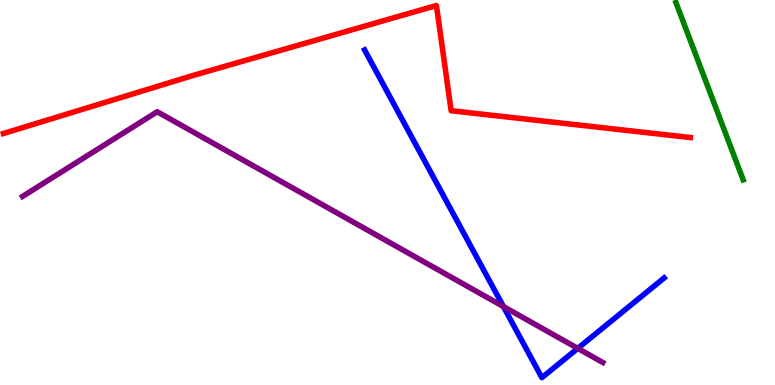[{'lines': ['blue', 'red'], 'intersections': []}, {'lines': ['green', 'red'], 'intersections': []}, {'lines': ['purple', 'red'], 'intersections': []}, {'lines': ['blue', 'green'], 'intersections': []}, {'lines': ['blue', 'purple'], 'intersections': [{'x': 6.5, 'y': 2.04}, {'x': 7.46, 'y': 0.951}]}, {'lines': ['green', 'purple'], 'intersections': []}]